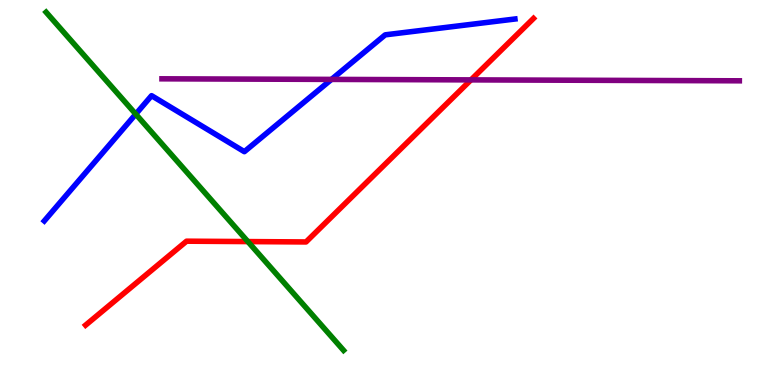[{'lines': ['blue', 'red'], 'intersections': []}, {'lines': ['green', 'red'], 'intersections': [{'x': 3.2, 'y': 3.73}]}, {'lines': ['purple', 'red'], 'intersections': [{'x': 6.08, 'y': 7.93}]}, {'lines': ['blue', 'green'], 'intersections': [{'x': 1.75, 'y': 7.04}]}, {'lines': ['blue', 'purple'], 'intersections': [{'x': 4.28, 'y': 7.94}]}, {'lines': ['green', 'purple'], 'intersections': []}]